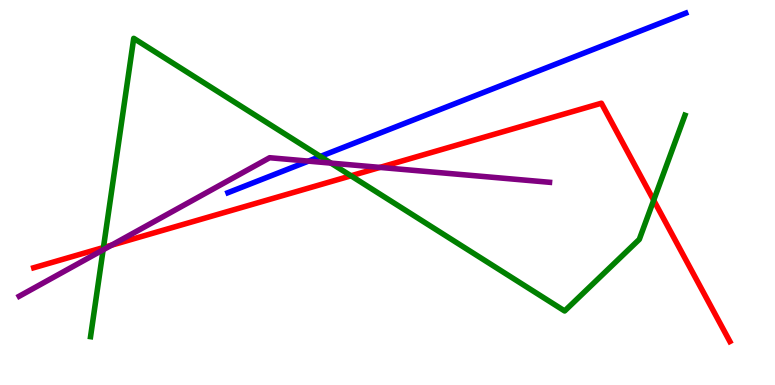[{'lines': ['blue', 'red'], 'intersections': []}, {'lines': ['green', 'red'], 'intersections': [{'x': 1.33, 'y': 3.57}, {'x': 4.53, 'y': 5.43}, {'x': 8.43, 'y': 4.8}]}, {'lines': ['purple', 'red'], 'intersections': [{'x': 1.44, 'y': 3.63}, {'x': 4.9, 'y': 5.65}]}, {'lines': ['blue', 'green'], 'intersections': [{'x': 4.13, 'y': 5.94}]}, {'lines': ['blue', 'purple'], 'intersections': [{'x': 3.98, 'y': 5.81}]}, {'lines': ['green', 'purple'], 'intersections': [{'x': 1.33, 'y': 3.51}, {'x': 4.27, 'y': 5.76}]}]